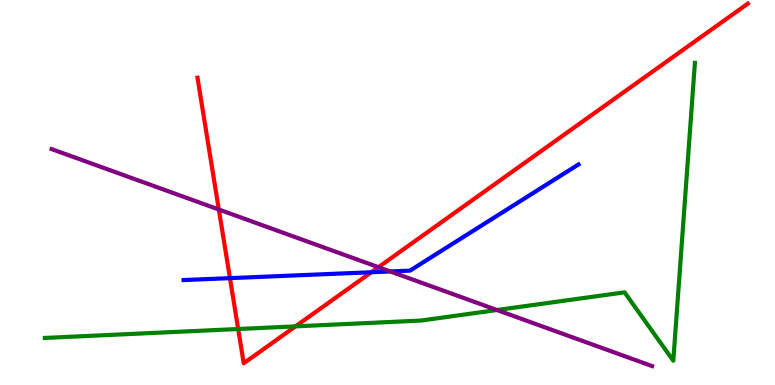[{'lines': ['blue', 'red'], 'intersections': [{'x': 2.97, 'y': 2.78}, {'x': 4.79, 'y': 2.93}]}, {'lines': ['green', 'red'], 'intersections': [{'x': 3.07, 'y': 1.45}, {'x': 3.81, 'y': 1.52}]}, {'lines': ['purple', 'red'], 'intersections': [{'x': 2.82, 'y': 4.56}, {'x': 4.88, 'y': 3.06}]}, {'lines': ['blue', 'green'], 'intersections': []}, {'lines': ['blue', 'purple'], 'intersections': [{'x': 5.04, 'y': 2.95}]}, {'lines': ['green', 'purple'], 'intersections': [{'x': 6.41, 'y': 1.95}]}]